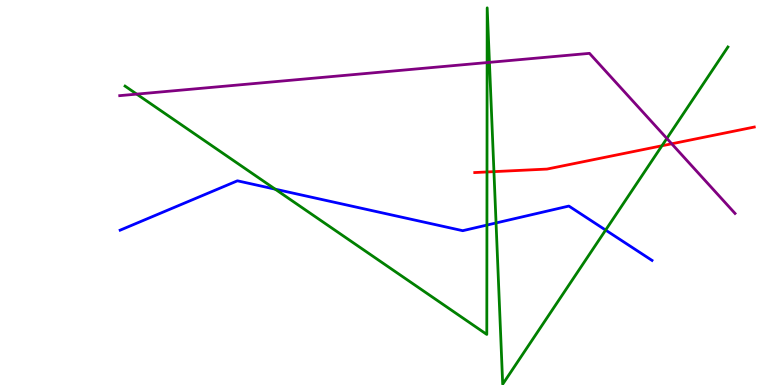[{'lines': ['blue', 'red'], 'intersections': []}, {'lines': ['green', 'red'], 'intersections': [{'x': 6.28, 'y': 5.53}, {'x': 6.37, 'y': 5.54}, {'x': 8.54, 'y': 6.21}]}, {'lines': ['purple', 'red'], 'intersections': [{'x': 8.67, 'y': 6.27}]}, {'lines': ['blue', 'green'], 'intersections': [{'x': 3.55, 'y': 5.09}, {'x': 6.28, 'y': 4.15}, {'x': 6.4, 'y': 4.21}, {'x': 7.81, 'y': 4.02}]}, {'lines': ['blue', 'purple'], 'intersections': []}, {'lines': ['green', 'purple'], 'intersections': [{'x': 1.76, 'y': 7.56}, {'x': 6.29, 'y': 8.37}, {'x': 6.32, 'y': 8.38}, {'x': 8.6, 'y': 6.4}]}]